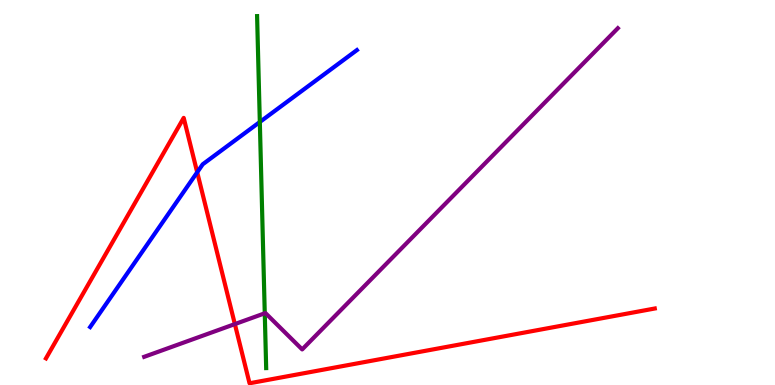[{'lines': ['blue', 'red'], 'intersections': [{'x': 2.54, 'y': 5.53}]}, {'lines': ['green', 'red'], 'intersections': []}, {'lines': ['purple', 'red'], 'intersections': [{'x': 3.03, 'y': 1.58}]}, {'lines': ['blue', 'green'], 'intersections': [{'x': 3.35, 'y': 6.83}]}, {'lines': ['blue', 'purple'], 'intersections': []}, {'lines': ['green', 'purple'], 'intersections': [{'x': 3.42, 'y': 1.86}]}]